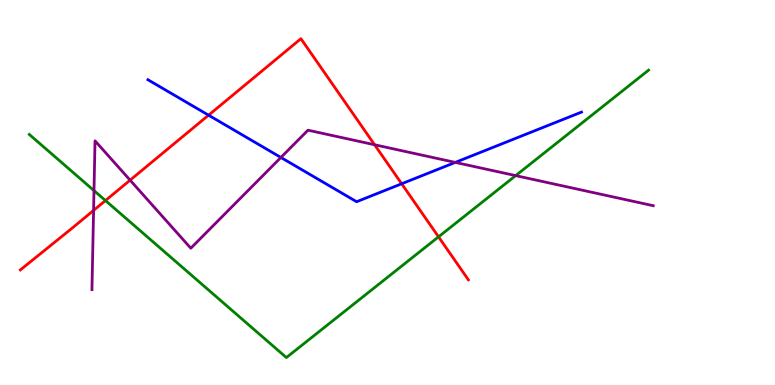[{'lines': ['blue', 'red'], 'intersections': [{'x': 2.69, 'y': 7.01}, {'x': 5.18, 'y': 5.23}]}, {'lines': ['green', 'red'], 'intersections': [{'x': 1.36, 'y': 4.79}, {'x': 5.66, 'y': 3.85}]}, {'lines': ['purple', 'red'], 'intersections': [{'x': 1.21, 'y': 4.54}, {'x': 1.68, 'y': 5.32}, {'x': 4.83, 'y': 6.24}]}, {'lines': ['blue', 'green'], 'intersections': []}, {'lines': ['blue', 'purple'], 'intersections': [{'x': 3.62, 'y': 5.91}, {'x': 5.87, 'y': 5.78}]}, {'lines': ['green', 'purple'], 'intersections': [{'x': 1.21, 'y': 5.05}, {'x': 6.65, 'y': 5.44}]}]